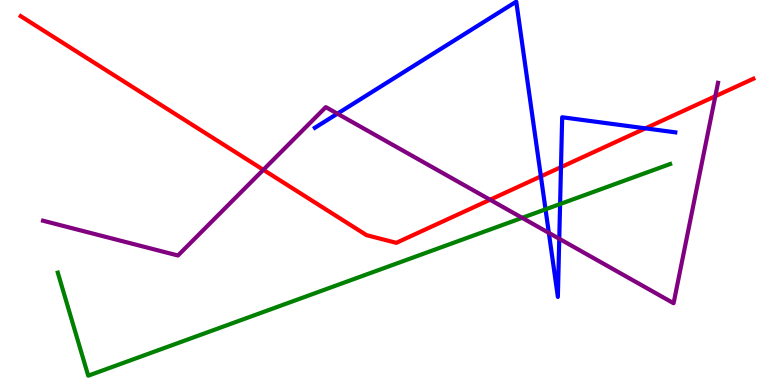[{'lines': ['blue', 'red'], 'intersections': [{'x': 6.98, 'y': 5.42}, {'x': 7.24, 'y': 5.66}, {'x': 8.33, 'y': 6.67}]}, {'lines': ['green', 'red'], 'intersections': []}, {'lines': ['purple', 'red'], 'intersections': [{'x': 3.4, 'y': 5.59}, {'x': 6.32, 'y': 4.81}, {'x': 9.23, 'y': 7.5}]}, {'lines': ['blue', 'green'], 'intersections': [{'x': 7.04, 'y': 4.56}, {'x': 7.23, 'y': 4.7}]}, {'lines': ['blue', 'purple'], 'intersections': [{'x': 4.35, 'y': 7.05}, {'x': 7.08, 'y': 3.95}, {'x': 7.22, 'y': 3.8}]}, {'lines': ['green', 'purple'], 'intersections': [{'x': 6.74, 'y': 4.34}]}]